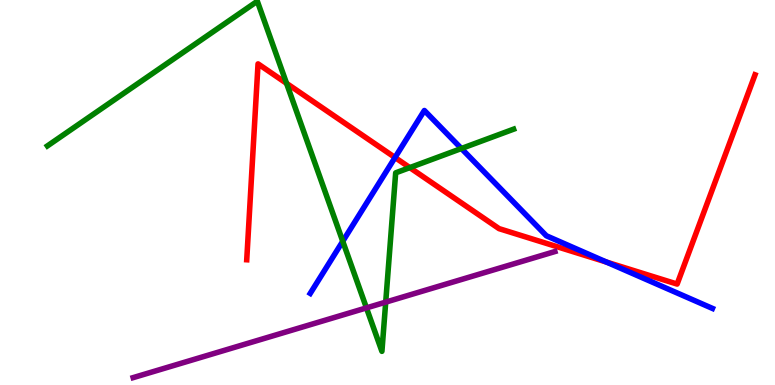[{'lines': ['blue', 'red'], 'intersections': [{'x': 5.1, 'y': 5.91}, {'x': 7.83, 'y': 3.19}]}, {'lines': ['green', 'red'], 'intersections': [{'x': 3.7, 'y': 7.83}, {'x': 5.29, 'y': 5.65}]}, {'lines': ['purple', 'red'], 'intersections': []}, {'lines': ['blue', 'green'], 'intersections': [{'x': 4.42, 'y': 3.73}, {'x': 5.95, 'y': 6.14}]}, {'lines': ['blue', 'purple'], 'intersections': []}, {'lines': ['green', 'purple'], 'intersections': [{'x': 4.73, 'y': 2.0}, {'x': 4.98, 'y': 2.15}]}]